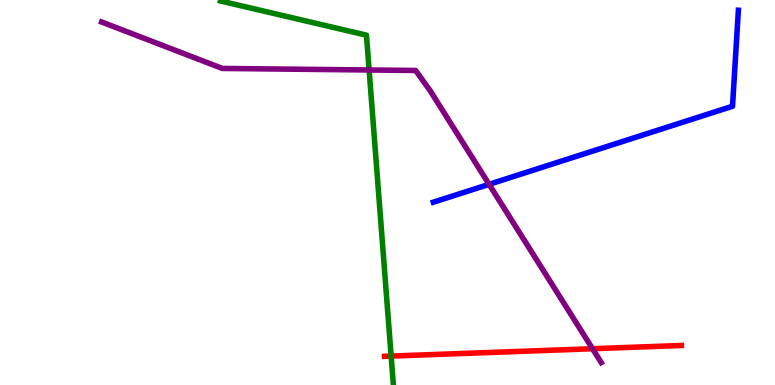[{'lines': ['blue', 'red'], 'intersections': []}, {'lines': ['green', 'red'], 'intersections': [{'x': 5.05, 'y': 0.751}]}, {'lines': ['purple', 'red'], 'intersections': [{'x': 7.65, 'y': 0.942}]}, {'lines': ['blue', 'green'], 'intersections': []}, {'lines': ['blue', 'purple'], 'intersections': [{'x': 6.31, 'y': 5.21}]}, {'lines': ['green', 'purple'], 'intersections': [{'x': 4.76, 'y': 8.18}]}]